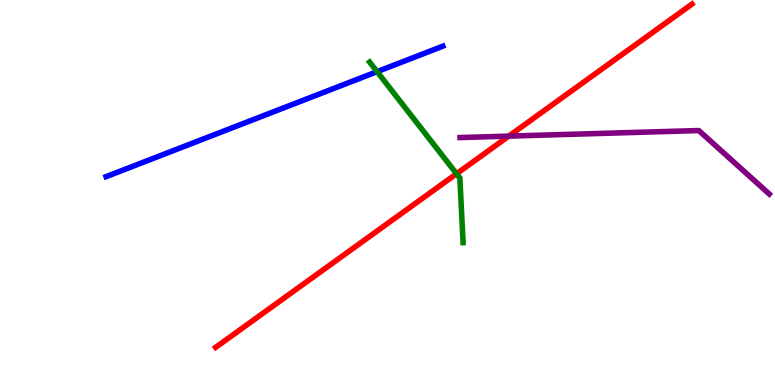[{'lines': ['blue', 'red'], 'intersections': []}, {'lines': ['green', 'red'], 'intersections': [{'x': 5.89, 'y': 5.49}]}, {'lines': ['purple', 'red'], 'intersections': [{'x': 6.56, 'y': 6.46}]}, {'lines': ['blue', 'green'], 'intersections': [{'x': 4.87, 'y': 8.14}]}, {'lines': ['blue', 'purple'], 'intersections': []}, {'lines': ['green', 'purple'], 'intersections': []}]